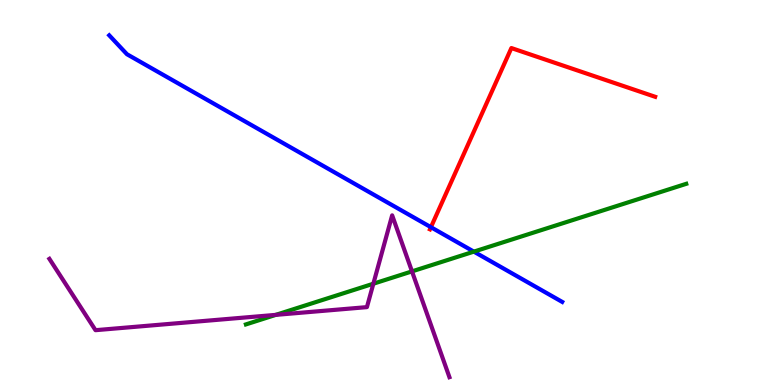[{'lines': ['blue', 'red'], 'intersections': [{'x': 5.56, 'y': 4.1}]}, {'lines': ['green', 'red'], 'intersections': []}, {'lines': ['purple', 'red'], 'intersections': []}, {'lines': ['blue', 'green'], 'intersections': [{'x': 6.11, 'y': 3.46}]}, {'lines': ['blue', 'purple'], 'intersections': []}, {'lines': ['green', 'purple'], 'intersections': [{'x': 3.56, 'y': 1.82}, {'x': 4.82, 'y': 2.63}, {'x': 5.32, 'y': 2.95}]}]